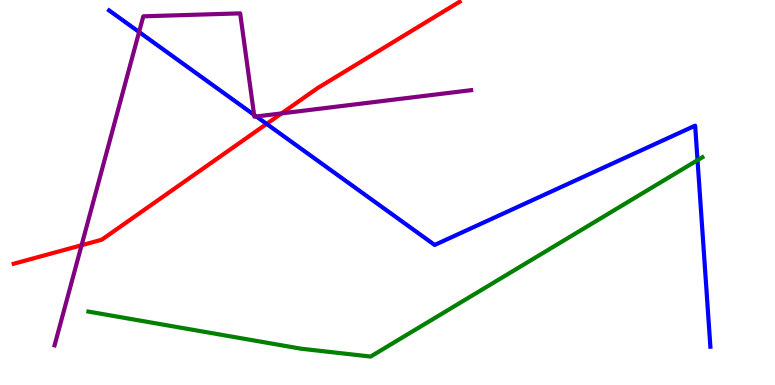[{'lines': ['blue', 'red'], 'intersections': [{'x': 3.44, 'y': 6.78}]}, {'lines': ['green', 'red'], 'intersections': []}, {'lines': ['purple', 'red'], 'intersections': [{'x': 1.05, 'y': 3.63}, {'x': 3.63, 'y': 7.05}]}, {'lines': ['blue', 'green'], 'intersections': [{'x': 9.0, 'y': 5.84}]}, {'lines': ['blue', 'purple'], 'intersections': [{'x': 1.79, 'y': 9.17}, {'x': 3.28, 'y': 7.02}, {'x': 3.31, 'y': 6.97}]}, {'lines': ['green', 'purple'], 'intersections': []}]